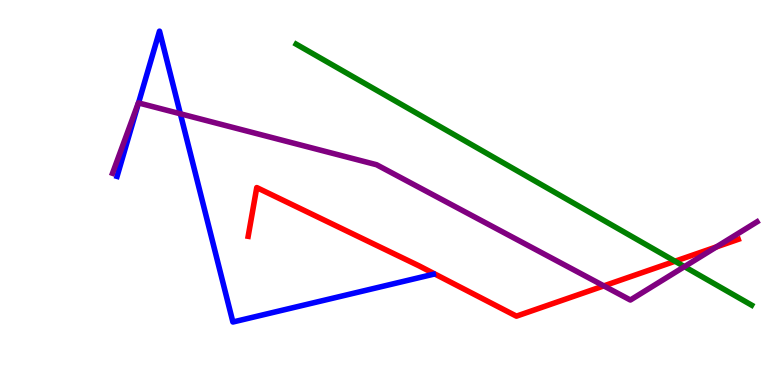[{'lines': ['blue', 'red'], 'intersections': []}, {'lines': ['green', 'red'], 'intersections': [{'x': 8.71, 'y': 3.21}]}, {'lines': ['purple', 'red'], 'intersections': [{'x': 7.79, 'y': 2.57}, {'x': 9.24, 'y': 3.59}]}, {'lines': ['blue', 'green'], 'intersections': []}, {'lines': ['blue', 'purple'], 'intersections': [{'x': 1.79, 'y': 7.33}, {'x': 2.33, 'y': 7.04}]}, {'lines': ['green', 'purple'], 'intersections': [{'x': 8.83, 'y': 3.07}]}]